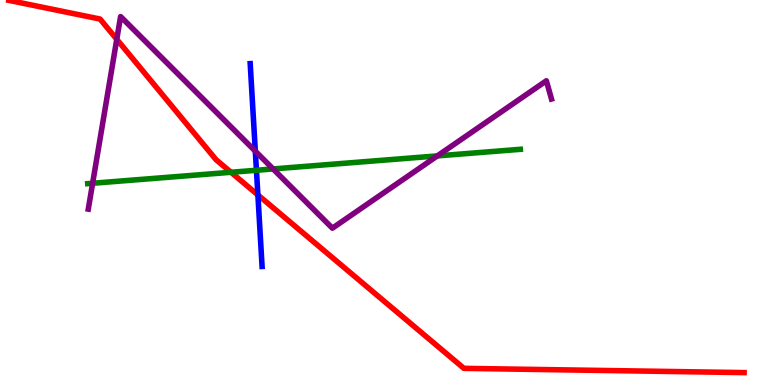[{'lines': ['blue', 'red'], 'intersections': [{'x': 3.33, 'y': 4.94}]}, {'lines': ['green', 'red'], 'intersections': [{'x': 2.98, 'y': 5.53}]}, {'lines': ['purple', 'red'], 'intersections': [{'x': 1.51, 'y': 8.98}]}, {'lines': ['blue', 'green'], 'intersections': [{'x': 3.31, 'y': 5.58}]}, {'lines': ['blue', 'purple'], 'intersections': [{'x': 3.29, 'y': 6.07}]}, {'lines': ['green', 'purple'], 'intersections': [{'x': 1.2, 'y': 5.24}, {'x': 3.52, 'y': 5.61}, {'x': 5.64, 'y': 5.95}]}]